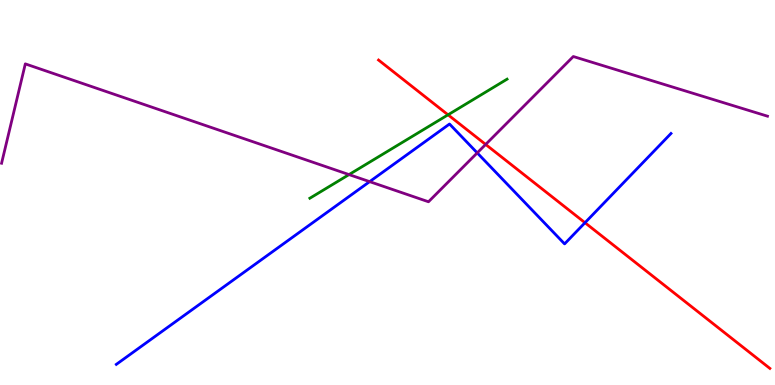[{'lines': ['blue', 'red'], 'intersections': [{'x': 7.55, 'y': 4.22}]}, {'lines': ['green', 'red'], 'intersections': [{'x': 5.78, 'y': 7.02}]}, {'lines': ['purple', 'red'], 'intersections': [{'x': 6.27, 'y': 6.25}]}, {'lines': ['blue', 'green'], 'intersections': []}, {'lines': ['blue', 'purple'], 'intersections': [{'x': 4.77, 'y': 5.28}, {'x': 6.16, 'y': 6.03}]}, {'lines': ['green', 'purple'], 'intersections': [{'x': 4.5, 'y': 5.47}]}]